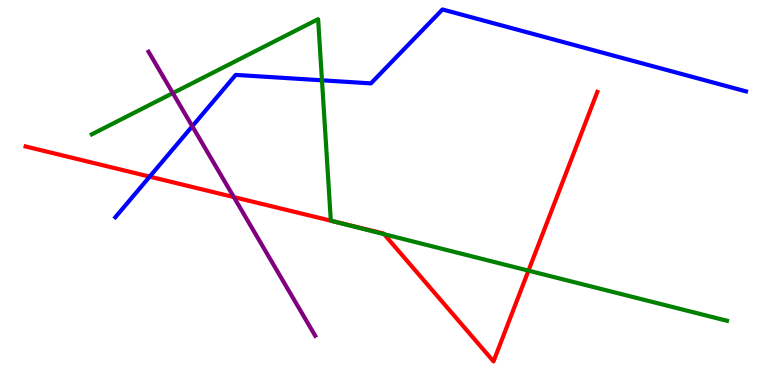[{'lines': ['blue', 'red'], 'intersections': [{'x': 1.93, 'y': 5.41}]}, {'lines': ['green', 'red'], 'intersections': [{'x': 4.27, 'y': 4.27}, {'x': 4.96, 'y': 3.92}, {'x': 6.82, 'y': 2.97}]}, {'lines': ['purple', 'red'], 'intersections': [{'x': 3.02, 'y': 4.88}]}, {'lines': ['blue', 'green'], 'intersections': [{'x': 4.15, 'y': 7.91}]}, {'lines': ['blue', 'purple'], 'intersections': [{'x': 2.48, 'y': 6.72}]}, {'lines': ['green', 'purple'], 'intersections': [{'x': 2.23, 'y': 7.58}]}]